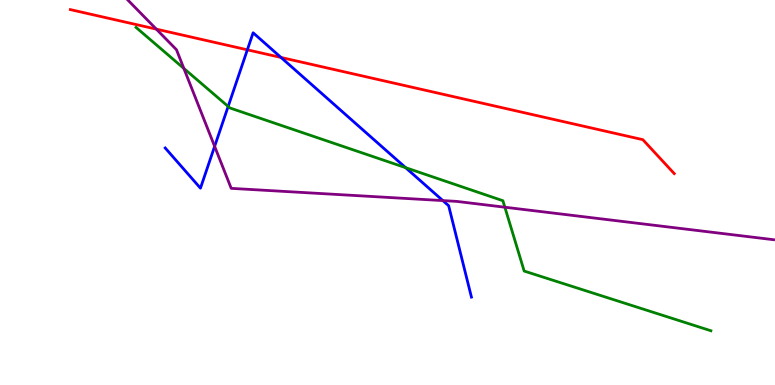[{'lines': ['blue', 'red'], 'intersections': [{'x': 3.19, 'y': 8.71}, {'x': 3.63, 'y': 8.51}]}, {'lines': ['green', 'red'], 'intersections': []}, {'lines': ['purple', 'red'], 'intersections': [{'x': 2.02, 'y': 9.24}]}, {'lines': ['blue', 'green'], 'intersections': [{'x': 2.94, 'y': 7.24}, {'x': 5.23, 'y': 5.65}]}, {'lines': ['blue', 'purple'], 'intersections': [{'x': 2.77, 'y': 6.2}, {'x': 5.71, 'y': 4.79}]}, {'lines': ['green', 'purple'], 'intersections': [{'x': 2.37, 'y': 8.22}, {'x': 6.51, 'y': 4.62}]}]